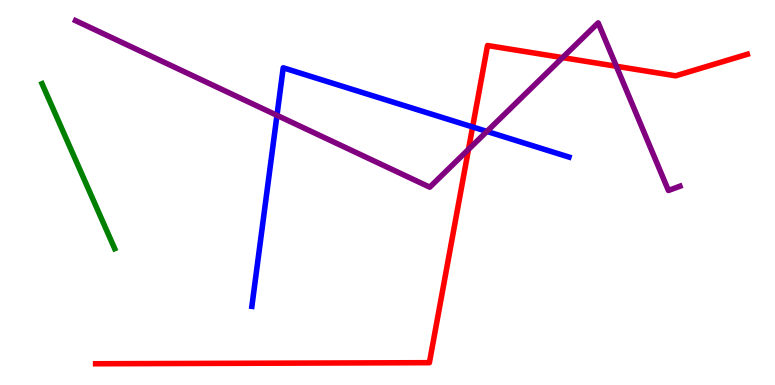[{'lines': ['blue', 'red'], 'intersections': [{'x': 6.1, 'y': 6.7}]}, {'lines': ['green', 'red'], 'intersections': []}, {'lines': ['purple', 'red'], 'intersections': [{'x': 6.05, 'y': 6.12}, {'x': 7.26, 'y': 8.5}, {'x': 7.95, 'y': 8.28}]}, {'lines': ['blue', 'green'], 'intersections': []}, {'lines': ['blue', 'purple'], 'intersections': [{'x': 3.57, 'y': 7.0}, {'x': 6.28, 'y': 6.59}]}, {'lines': ['green', 'purple'], 'intersections': []}]